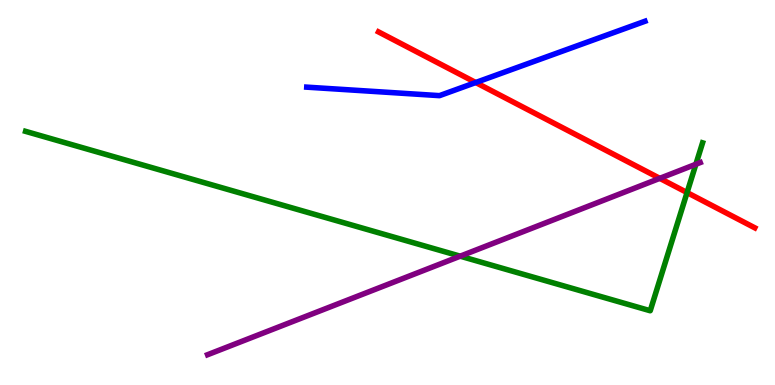[{'lines': ['blue', 'red'], 'intersections': [{'x': 6.14, 'y': 7.86}]}, {'lines': ['green', 'red'], 'intersections': [{'x': 8.87, 'y': 5.0}]}, {'lines': ['purple', 'red'], 'intersections': [{'x': 8.51, 'y': 5.37}]}, {'lines': ['blue', 'green'], 'intersections': []}, {'lines': ['blue', 'purple'], 'intersections': []}, {'lines': ['green', 'purple'], 'intersections': [{'x': 5.94, 'y': 3.35}, {'x': 8.98, 'y': 5.73}]}]